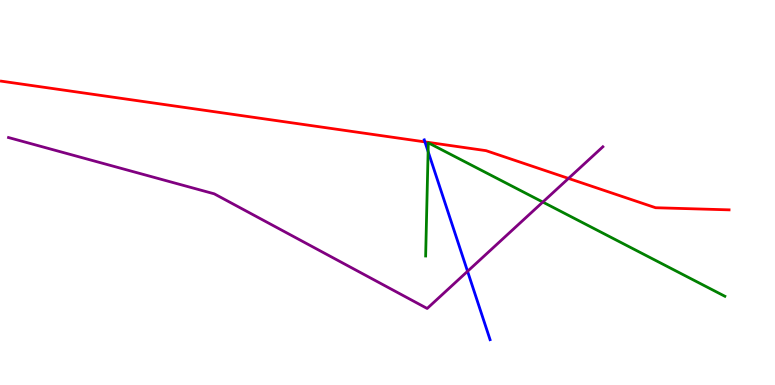[{'lines': ['blue', 'red'], 'intersections': [{'x': 5.48, 'y': 6.31}]}, {'lines': ['green', 'red'], 'intersections': []}, {'lines': ['purple', 'red'], 'intersections': [{'x': 7.34, 'y': 5.37}]}, {'lines': ['blue', 'green'], 'intersections': [{'x': 5.52, 'y': 6.06}]}, {'lines': ['blue', 'purple'], 'intersections': [{'x': 6.03, 'y': 2.95}]}, {'lines': ['green', 'purple'], 'intersections': [{'x': 7.0, 'y': 4.75}]}]